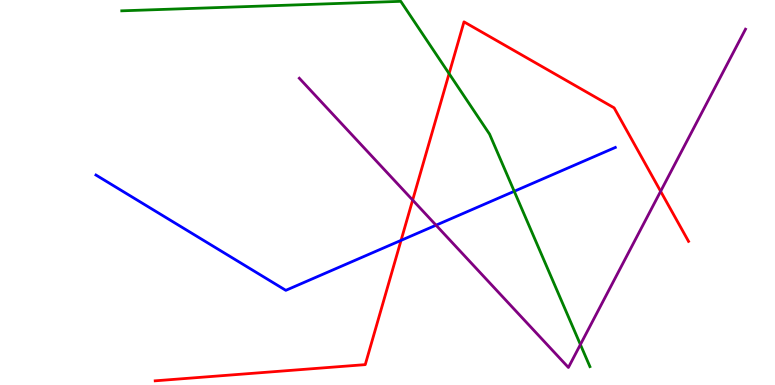[{'lines': ['blue', 'red'], 'intersections': [{'x': 5.17, 'y': 3.76}]}, {'lines': ['green', 'red'], 'intersections': [{'x': 5.79, 'y': 8.09}]}, {'lines': ['purple', 'red'], 'intersections': [{'x': 5.32, 'y': 4.8}, {'x': 8.52, 'y': 5.03}]}, {'lines': ['blue', 'green'], 'intersections': [{'x': 6.64, 'y': 5.03}]}, {'lines': ['blue', 'purple'], 'intersections': [{'x': 5.63, 'y': 4.15}]}, {'lines': ['green', 'purple'], 'intersections': [{'x': 7.49, 'y': 1.05}]}]